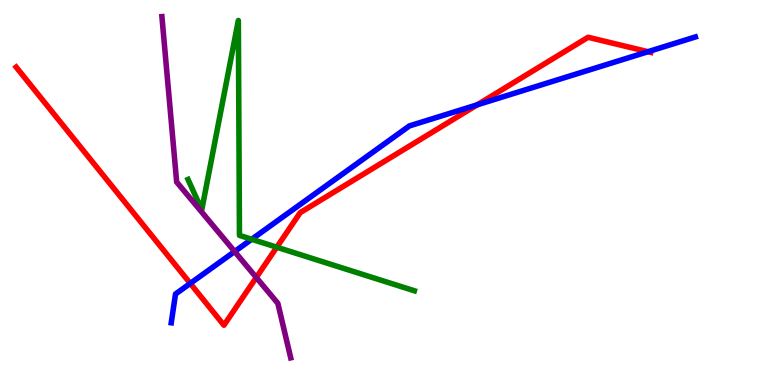[{'lines': ['blue', 'red'], 'intersections': [{'x': 2.46, 'y': 2.64}, {'x': 6.16, 'y': 7.28}, {'x': 8.36, 'y': 8.66}]}, {'lines': ['green', 'red'], 'intersections': [{'x': 3.57, 'y': 3.58}]}, {'lines': ['purple', 'red'], 'intersections': [{'x': 3.31, 'y': 2.79}]}, {'lines': ['blue', 'green'], 'intersections': [{'x': 3.25, 'y': 3.79}]}, {'lines': ['blue', 'purple'], 'intersections': [{'x': 3.03, 'y': 3.47}]}, {'lines': ['green', 'purple'], 'intersections': []}]